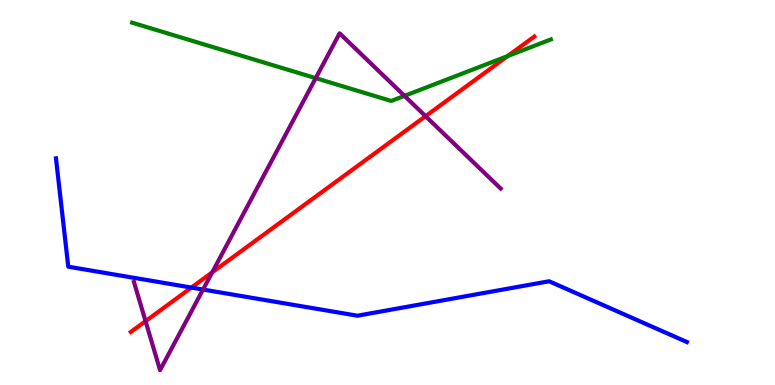[{'lines': ['blue', 'red'], 'intersections': [{'x': 2.47, 'y': 2.53}]}, {'lines': ['green', 'red'], 'intersections': [{'x': 6.55, 'y': 8.54}]}, {'lines': ['purple', 'red'], 'intersections': [{'x': 1.88, 'y': 1.66}, {'x': 2.74, 'y': 2.93}, {'x': 5.49, 'y': 6.98}]}, {'lines': ['blue', 'green'], 'intersections': []}, {'lines': ['blue', 'purple'], 'intersections': [{'x': 2.62, 'y': 2.48}]}, {'lines': ['green', 'purple'], 'intersections': [{'x': 4.07, 'y': 7.97}, {'x': 5.22, 'y': 7.51}]}]